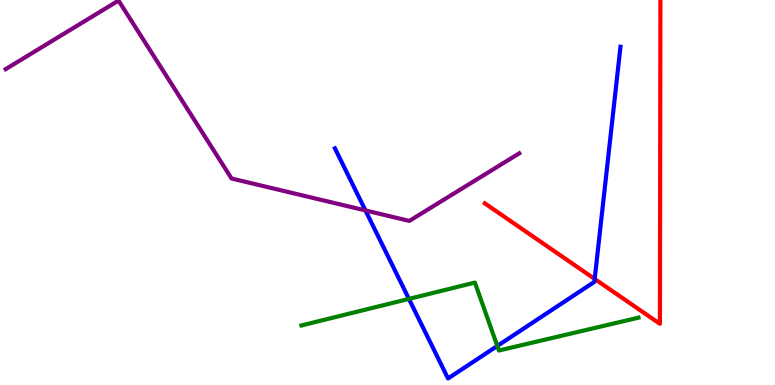[{'lines': ['blue', 'red'], 'intersections': [{'x': 7.67, 'y': 2.75}]}, {'lines': ['green', 'red'], 'intersections': []}, {'lines': ['purple', 'red'], 'intersections': []}, {'lines': ['blue', 'green'], 'intersections': [{'x': 5.28, 'y': 2.24}, {'x': 6.42, 'y': 1.01}]}, {'lines': ['blue', 'purple'], 'intersections': [{'x': 4.72, 'y': 4.53}]}, {'lines': ['green', 'purple'], 'intersections': []}]